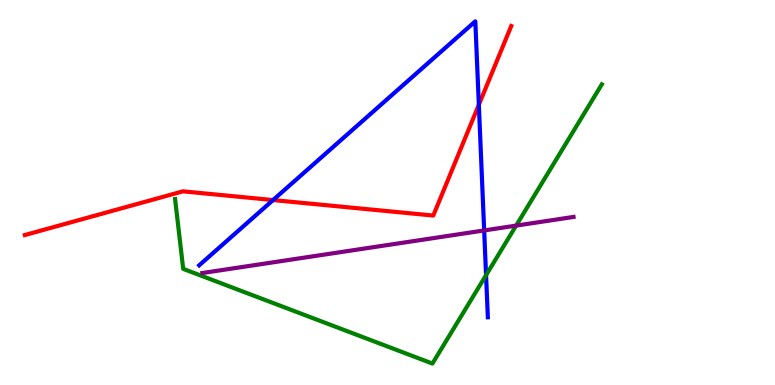[{'lines': ['blue', 'red'], 'intersections': [{'x': 3.52, 'y': 4.8}, {'x': 6.18, 'y': 7.28}]}, {'lines': ['green', 'red'], 'intersections': []}, {'lines': ['purple', 'red'], 'intersections': []}, {'lines': ['blue', 'green'], 'intersections': [{'x': 6.27, 'y': 2.85}]}, {'lines': ['blue', 'purple'], 'intersections': [{'x': 6.25, 'y': 4.01}]}, {'lines': ['green', 'purple'], 'intersections': [{'x': 6.66, 'y': 4.14}]}]